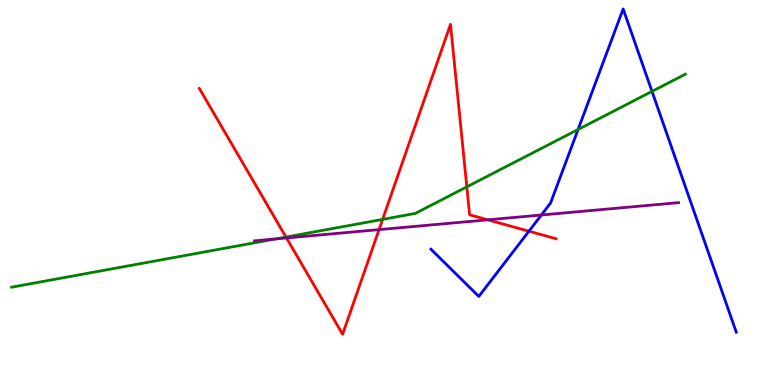[{'lines': ['blue', 'red'], 'intersections': [{'x': 6.82, 'y': 3.99}]}, {'lines': ['green', 'red'], 'intersections': [{'x': 3.69, 'y': 3.84}, {'x': 4.94, 'y': 4.3}, {'x': 6.02, 'y': 5.15}]}, {'lines': ['purple', 'red'], 'intersections': [{'x': 3.7, 'y': 3.82}, {'x': 4.89, 'y': 4.04}, {'x': 6.29, 'y': 4.29}]}, {'lines': ['blue', 'green'], 'intersections': [{'x': 7.46, 'y': 6.64}, {'x': 8.41, 'y': 7.63}]}, {'lines': ['blue', 'purple'], 'intersections': [{'x': 6.99, 'y': 4.42}]}, {'lines': ['green', 'purple'], 'intersections': [{'x': 3.56, 'y': 3.79}]}]